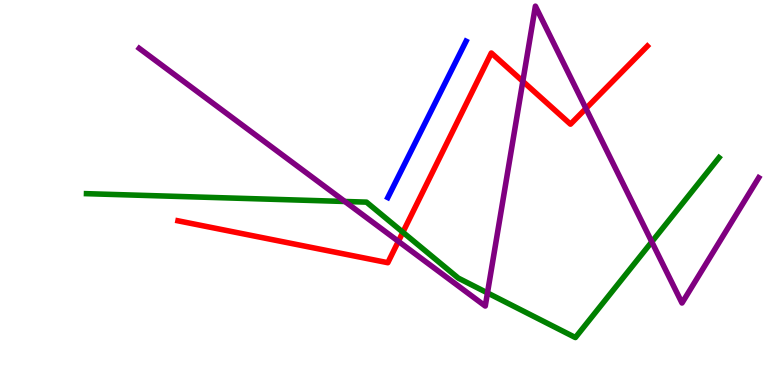[{'lines': ['blue', 'red'], 'intersections': []}, {'lines': ['green', 'red'], 'intersections': [{'x': 5.2, 'y': 3.97}]}, {'lines': ['purple', 'red'], 'intersections': [{'x': 5.14, 'y': 3.73}, {'x': 6.75, 'y': 7.89}, {'x': 7.56, 'y': 7.18}]}, {'lines': ['blue', 'green'], 'intersections': []}, {'lines': ['blue', 'purple'], 'intersections': []}, {'lines': ['green', 'purple'], 'intersections': [{'x': 4.45, 'y': 4.77}, {'x': 6.29, 'y': 2.39}, {'x': 8.41, 'y': 3.72}]}]